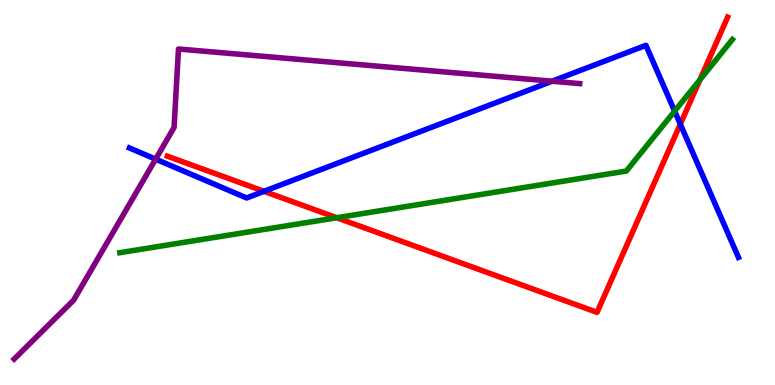[{'lines': ['blue', 'red'], 'intersections': [{'x': 3.41, 'y': 5.03}, {'x': 8.78, 'y': 6.78}]}, {'lines': ['green', 'red'], 'intersections': [{'x': 4.34, 'y': 4.34}, {'x': 9.03, 'y': 7.93}]}, {'lines': ['purple', 'red'], 'intersections': []}, {'lines': ['blue', 'green'], 'intersections': [{'x': 8.71, 'y': 7.11}]}, {'lines': ['blue', 'purple'], 'intersections': [{'x': 2.01, 'y': 5.87}, {'x': 7.12, 'y': 7.89}]}, {'lines': ['green', 'purple'], 'intersections': []}]